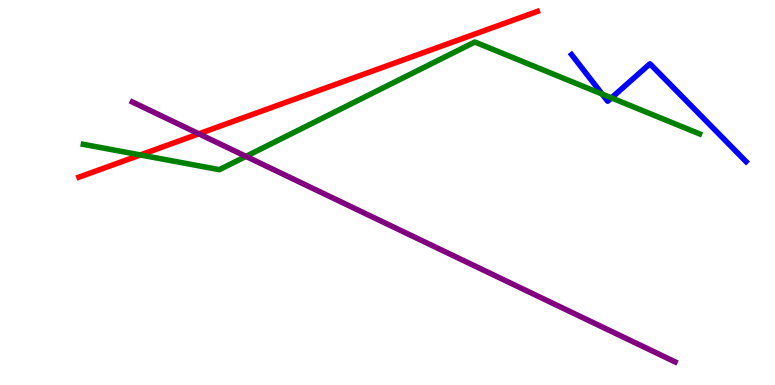[{'lines': ['blue', 'red'], 'intersections': []}, {'lines': ['green', 'red'], 'intersections': [{'x': 1.81, 'y': 5.98}]}, {'lines': ['purple', 'red'], 'intersections': [{'x': 2.57, 'y': 6.52}]}, {'lines': ['blue', 'green'], 'intersections': [{'x': 7.77, 'y': 7.56}, {'x': 7.89, 'y': 7.46}]}, {'lines': ['blue', 'purple'], 'intersections': []}, {'lines': ['green', 'purple'], 'intersections': [{'x': 3.17, 'y': 5.94}]}]